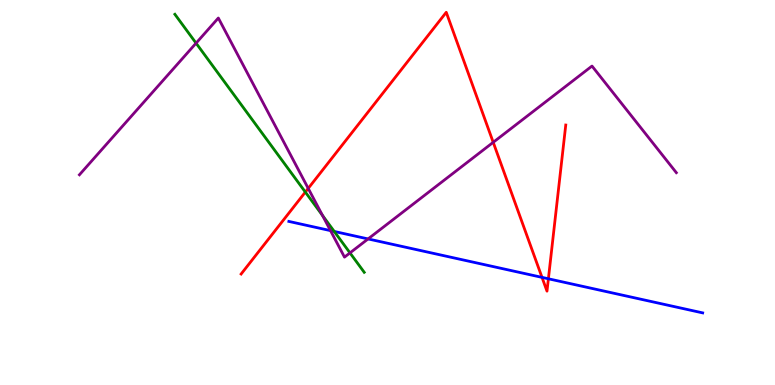[{'lines': ['blue', 'red'], 'intersections': [{'x': 6.99, 'y': 2.8}, {'x': 7.08, 'y': 2.76}]}, {'lines': ['green', 'red'], 'intersections': [{'x': 3.94, 'y': 5.01}]}, {'lines': ['purple', 'red'], 'intersections': [{'x': 3.98, 'y': 5.11}, {'x': 6.36, 'y': 6.3}]}, {'lines': ['blue', 'green'], 'intersections': [{'x': 4.31, 'y': 3.99}]}, {'lines': ['blue', 'purple'], 'intersections': [{'x': 4.26, 'y': 4.01}, {'x': 4.75, 'y': 3.79}]}, {'lines': ['green', 'purple'], 'intersections': [{'x': 2.53, 'y': 8.88}, {'x': 4.16, 'y': 4.4}, {'x': 4.52, 'y': 3.43}]}]